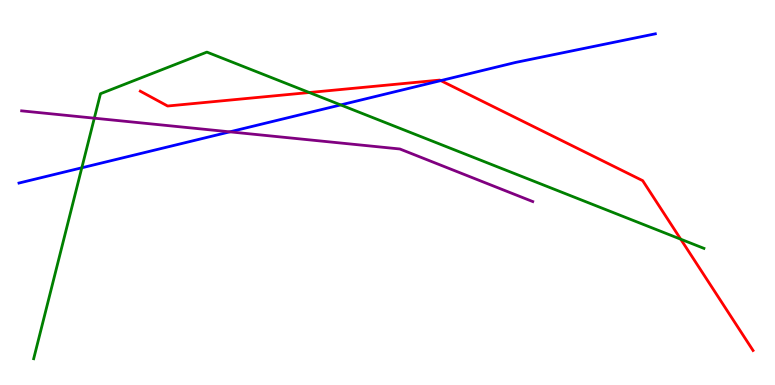[{'lines': ['blue', 'red'], 'intersections': [{'x': 5.69, 'y': 7.91}]}, {'lines': ['green', 'red'], 'intersections': [{'x': 3.99, 'y': 7.6}, {'x': 8.78, 'y': 3.79}]}, {'lines': ['purple', 'red'], 'intersections': []}, {'lines': ['blue', 'green'], 'intersections': [{'x': 1.06, 'y': 5.64}, {'x': 4.4, 'y': 7.27}]}, {'lines': ['blue', 'purple'], 'intersections': [{'x': 2.97, 'y': 6.58}]}, {'lines': ['green', 'purple'], 'intersections': [{'x': 1.22, 'y': 6.93}]}]